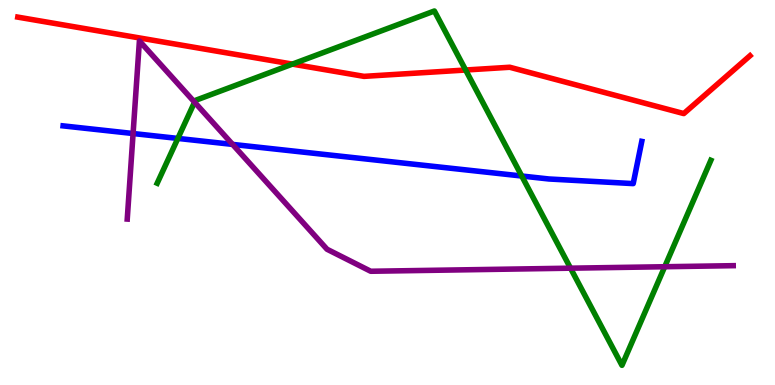[{'lines': ['blue', 'red'], 'intersections': []}, {'lines': ['green', 'red'], 'intersections': [{'x': 3.77, 'y': 8.33}, {'x': 6.01, 'y': 8.18}]}, {'lines': ['purple', 'red'], 'intersections': []}, {'lines': ['blue', 'green'], 'intersections': [{'x': 2.29, 'y': 6.4}, {'x': 6.73, 'y': 5.43}]}, {'lines': ['blue', 'purple'], 'intersections': [{'x': 1.72, 'y': 6.53}, {'x': 3.0, 'y': 6.25}]}, {'lines': ['green', 'purple'], 'intersections': [{'x': 2.51, 'y': 7.35}, {'x': 7.36, 'y': 3.03}, {'x': 8.58, 'y': 3.07}]}]